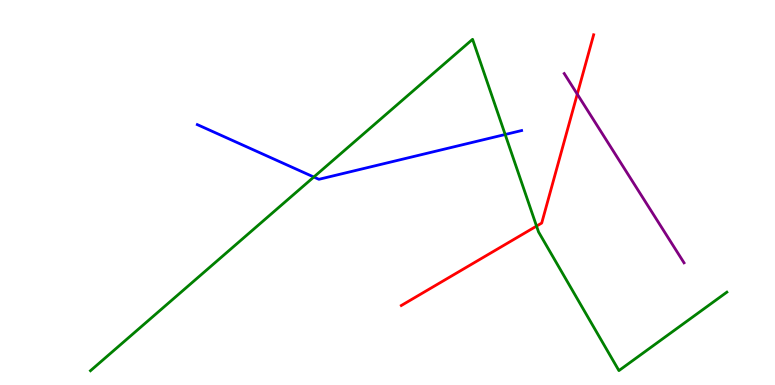[{'lines': ['blue', 'red'], 'intersections': []}, {'lines': ['green', 'red'], 'intersections': [{'x': 6.92, 'y': 4.13}]}, {'lines': ['purple', 'red'], 'intersections': [{'x': 7.45, 'y': 7.55}]}, {'lines': ['blue', 'green'], 'intersections': [{'x': 4.05, 'y': 5.4}, {'x': 6.52, 'y': 6.51}]}, {'lines': ['blue', 'purple'], 'intersections': []}, {'lines': ['green', 'purple'], 'intersections': []}]